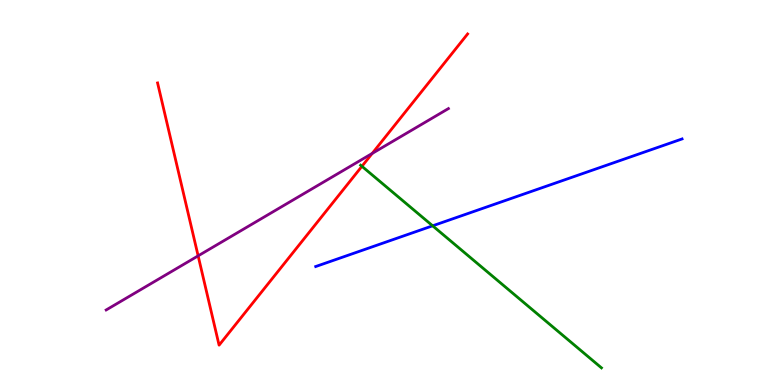[{'lines': ['blue', 'red'], 'intersections': []}, {'lines': ['green', 'red'], 'intersections': [{'x': 4.67, 'y': 5.68}]}, {'lines': ['purple', 'red'], 'intersections': [{'x': 2.56, 'y': 3.35}, {'x': 4.8, 'y': 6.01}]}, {'lines': ['blue', 'green'], 'intersections': [{'x': 5.58, 'y': 4.13}]}, {'lines': ['blue', 'purple'], 'intersections': []}, {'lines': ['green', 'purple'], 'intersections': []}]